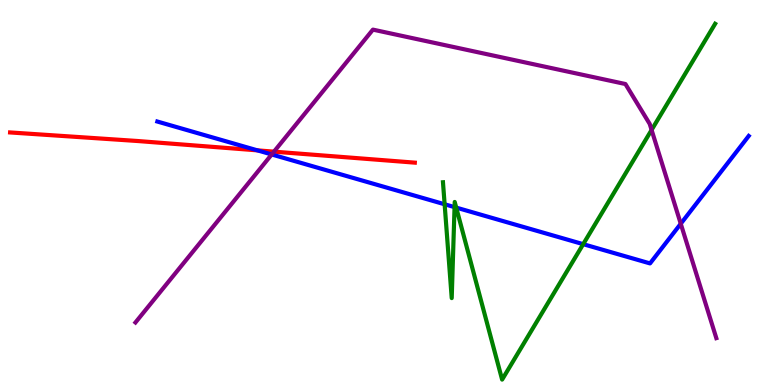[{'lines': ['blue', 'red'], 'intersections': [{'x': 3.32, 'y': 6.09}]}, {'lines': ['green', 'red'], 'intersections': []}, {'lines': ['purple', 'red'], 'intersections': [{'x': 3.54, 'y': 6.06}]}, {'lines': ['blue', 'green'], 'intersections': [{'x': 5.74, 'y': 4.69}, {'x': 5.87, 'y': 4.62}, {'x': 5.89, 'y': 4.61}, {'x': 7.53, 'y': 3.66}]}, {'lines': ['blue', 'purple'], 'intersections': [{'x': 3.51, 'y': 5.99}, {'x': 8.78, 'y': 4.19}]}, {'lines': ['green', 'purple'], 'intersections': [{'x': 8.41, 'y': 6.62}]}]